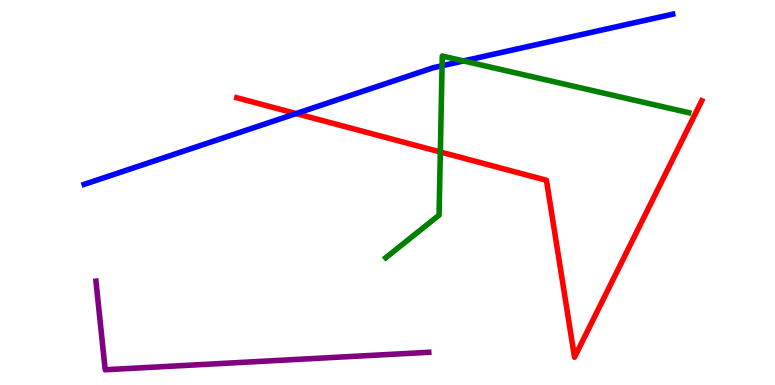[{'lines': ['blue', 'red'], 'intersections': [{'x': 3.82, 'y': 7.05}]}, {'lines': ['green', 'red'], 'intersections': [{'x': 5.68, 'y': 6.05}]}, {'lines': ['purple', 'red'], 'intersections': []}, {'lines': ['blue', 'green'], 'intersections': [{'x': 5.7, 'y': 8.29}, {'x': 5.98, 'y': 8.42}]}, {'lines': ['blue', 'purple'], 'intersections': []}, {'lines': ['green', 'purple'], 'intersections': []}]